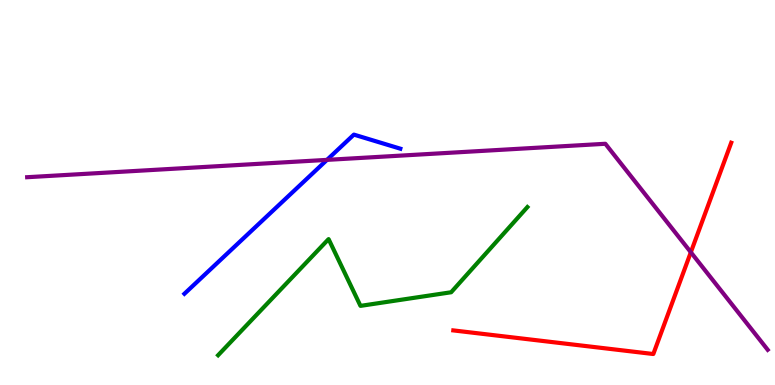[{'lines': ['blue', 'red'], 'intersections': []}, {'lines': ['green', 'red'], 'intersections': []}, {'lines': ['purple', 'red'], 'intersections': [{'x': 8.91, 'y': 3.45}]}, {'lines': ['blue', 'green'], 'intersections': []}, {'lines': ['blue', 'purple'], 'intersections': [{'x': 4.22, 'y': 5.85}]}, {'lines': ['green', 'purple'], 'intersections': []}]